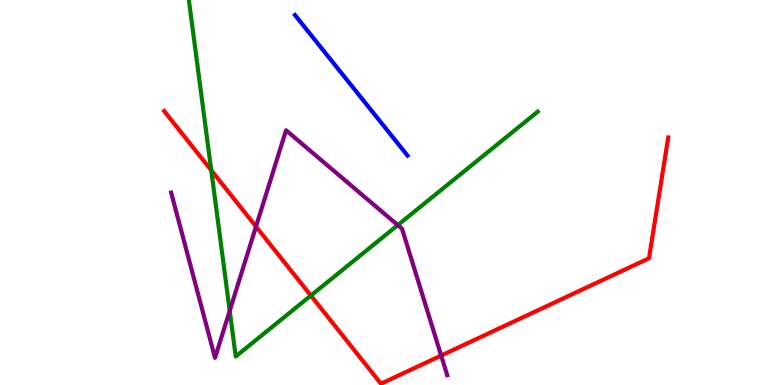[{'lines': ['blue', 'red'], 'intersections': []}, {'lines': ['green', 'red'], 'intersections': [{'x': 2.73, 'y': 5.58}, {'x': 4.01, 'y': 2.32}]}, {'lines': ['purple', 'red'], 'intersections': [{'x': 3.3, 'y': 4.11}, {'x': 5.69, 'y': 0.765}]}, {'lines': ['blue', 'green'], 'intersections': []}, {'lines': ['blue', 'purple'], 'intersections': []}, {'lines': ['green', 'purple'], 'intersections': [{'x': 2.96, 'y': 1.93}, {'x': 5.13, 'y': 4.15}]}]